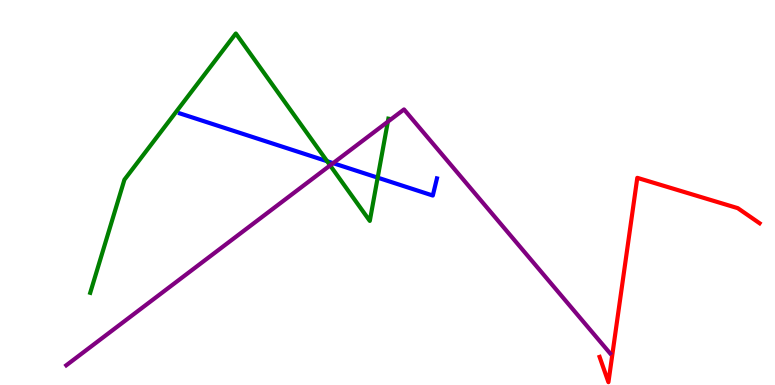[{'lines': ['blue', 'red'], 'intersections': []}, {'lines': ['green', 'red'], 'intersections': []}, {'lines': ['purple', 'red'], 'intersections': []}, {'lines': ['blue', 'green'], 'intersections': [{'x': 4.22, 'y': 5.81}, {'x': 4.87, 'y': 5.39}]}, {'lines': ['blue', 'purple'], 'intersections': [{'x': 4.3, 'y': 5.76}]}, {'lines': ['green', 'purple'], 'intersections': [{'x': 4.26, 'y': 5.7}, {'x': 5.0, 'y': 6.84}]}]